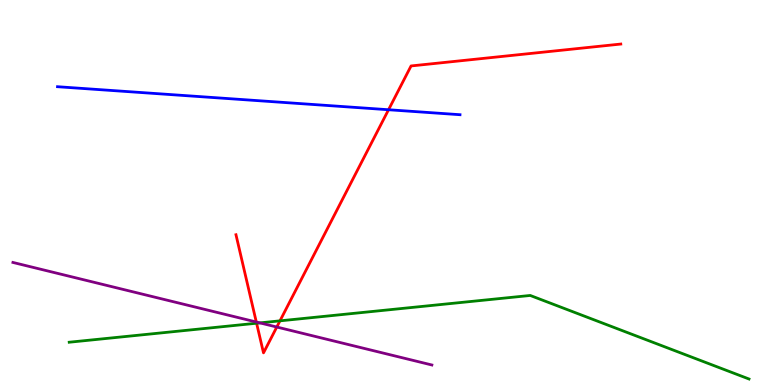[{'lines': ['blue', 'red'], 'intersections': [{'x': 5.01, 'y': 7.15}]}, {'lines': ['green', 'red'], 'intersections': [{'x': 3.31, 'y': 1.6}, {'x': 3.61, 'y': 1.67}]}, {'lines': ['purple', 'red'], 'intersections': [{'x': 3.31, 'y': 1.64}, {'x': 3.57, 'y': 1.51}]}, {'lines': ['blue', 'green'], 'intersections': []}, {'lines': ['blue', 'purple'], 'intersections': []}, {'lines': ['green', 'purple'], 'intersections': [{'x': 3.35, 'y': 1.61}]}]